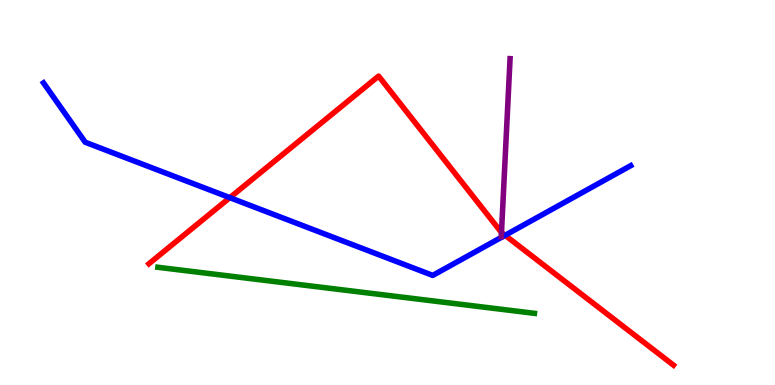[{'lines': ['blue', 'red'], 'intersections': [{'x': 2.97, 'y': 4.87}, {'x': 6.52, 'y': 3.89}]}, {'lines': ['green', 'red'], 'intersections': []}, {'lines': ['purple', 'red'], 'intersections': [{'x': 6.47, 'y': 3.96}]}, {'lines': ['blue', 'green'], 'intersections': []}, {'lines': ['blue', 'purple'], 'intersections': []}, {'lines': ['green', 'purple'], 'intersections': []}]